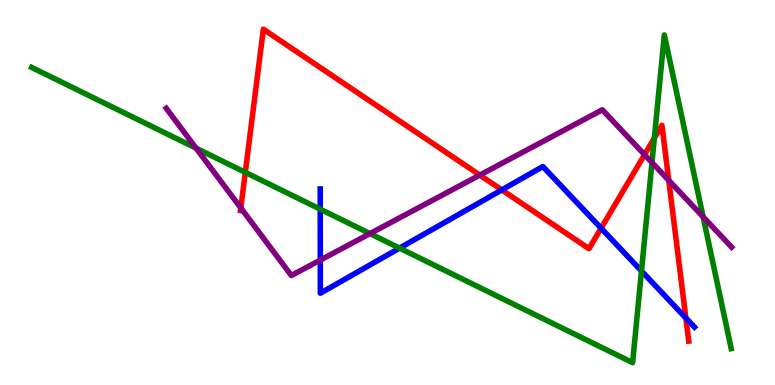[{'lines': ['blue', 'red'], 'intersections': [{'x': 6.47, 'y': 5.07}, {'x': 7.76, 'y': 4.07}, {'x': 8.85, 'y': 1.74}]}, {'lines': ['green', 'red'], 'intersections': [{'x': 3.17, 'y': 5.52}, {'x': 8.44, 'y': 6.41}]}, {'lines': ['purple', 'red'], 'intersections': [{'x': 3.11, 'y': 4.6}, {'x': 6.19, 'y': 5.45}, {'x': 8.32, 'y': 5.98}, {'x': 8.63, 'y': 5.32}]}, {'lines': ['blue', 'green'], 'intersections': [{'x': 4.13, 'y': 4.57}, {'x': 5.16, 'y': 3.55}, {'x': 8.28, 'y': 2.96}]}, {'lines': ['blue', 'purple'], 'intersections': [{'x': 4.13, 'y': 3.24}]}, {'lines': ['green', 'purple'], 'intersections': [{'x': 2.53, 'y': 6.15}, {'x': 4.77, 'y': 3.93}, {'x': 8.41, 'y': 5.78}, {'x': 9.07, 'y': 4.37}]}]